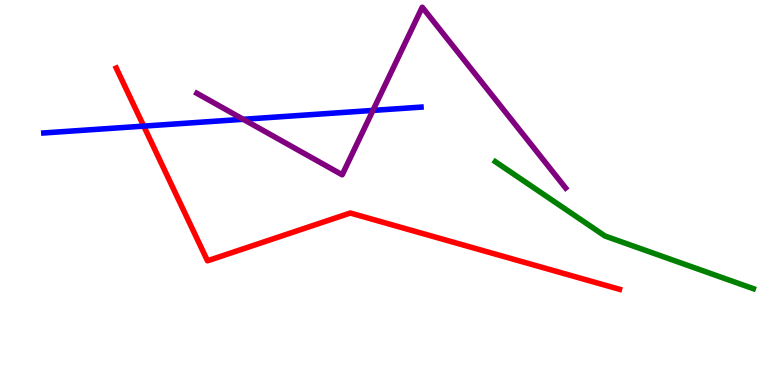[{'lines': ['blue', 'red'], 'intersections': [{'x': 1.85, 'y': 6.72}]}, {'lines': ['green', 'red'], 'intersections': []}, {'lines': ['purple', 'red'], 'intersections': []}, {'lines': ['blue', 'green'], 'intersections': []}, {'lines': ['blue', 'purple'], 'intersections': [{'x': 3.14, 'y': 6.9}, {'x': 4.81, 'y': 7.13}]}, {'lines': ['green', 'purple'], 'intersections': []}]